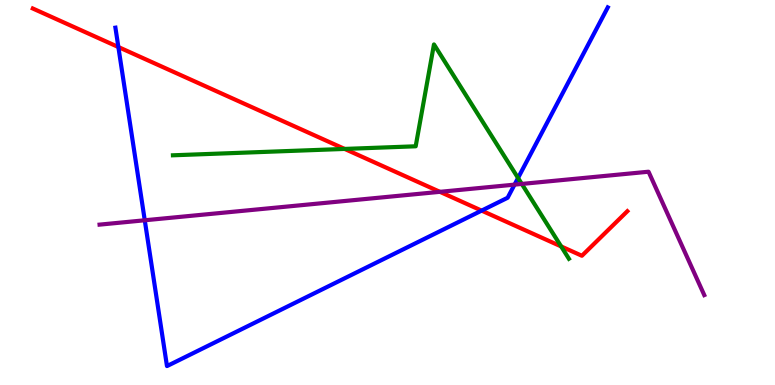[{'lines': ['blue', 'red'], 'intersections': [{'x': 1.53, 'y': 8.78}, {'x': 6.21, 'y': 4.53}]}, {'lines': ['green', 'red'], 'intersections': [{'x': 4.45, 'y': 6.13}, {'x': 7.24, 'y': 3.6}]}, {'lines': ['purple', 'red'], 'intersections': [{'x': 5.68, 'y': 5.02}]}, {'lines': ['blue', 'green'], 'intersections': [{'x': 6.68, 'y': 5.38}]}, {'lines': ['blue', 'purple'], 'intersections': [{'x': 1.87, 'y': 4.28}, {'x': 6.64, 'y': 5.2}]}, {'lines': ['green', 'purple'], 'intersections': [{'x': 6.73, 'y': 5.22}]}]